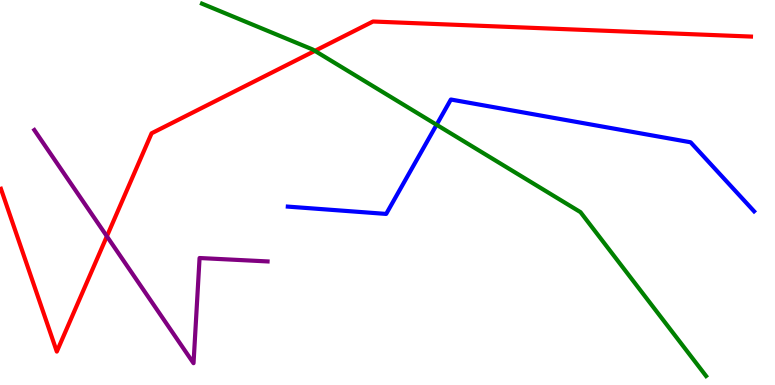[{'lines': ['blue', 'red'], 'intersections': []}, {'lines': ['green', 'red'], 'intersections': [{'x': 4.06, 'y': 8.68}]}, {'lines': ['purple', 'red'], 'intersections': [{'x': 1.38, 'y': 3.86}]}, {'lines': ['blue', 'green'], 'intersections': [{'x': 5.63, 'y': 6.76}]}, {'lines': ['blue', 'purple'], 'intersections': []}, {'lines': ['green', 'purple'], 'intersections': []}]